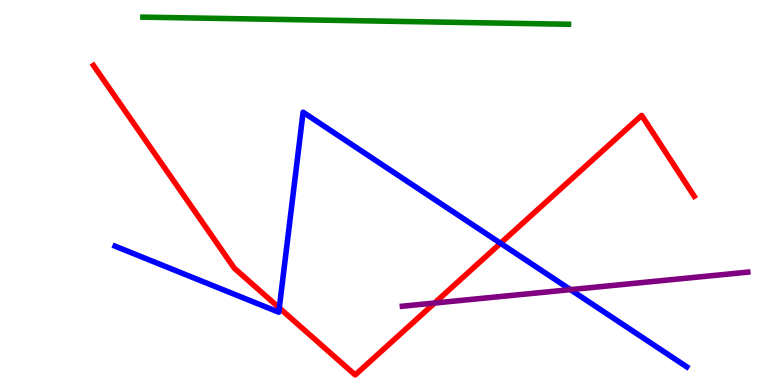[{'lines': ['blue', 'red'], 'intersections': [{'x': 3.6, 'y': 2.0}, {'x': 6.46, 'y': 3.68}]}, {'lines': ['green', 'red'], 'intersections': []}, {'lines': ['purple', 'red'], 'intersections': [{'x': 5.61, 'y': 2.13}]}, {'lines': ['blue', 'green'], 'intersections': []}, {'lines': ['blue', 'purple'], 'intersections': [{'x': 7.36, 'y': 2.48}]}, {'lines': ['green', 'purple'], 'intersections': []}]